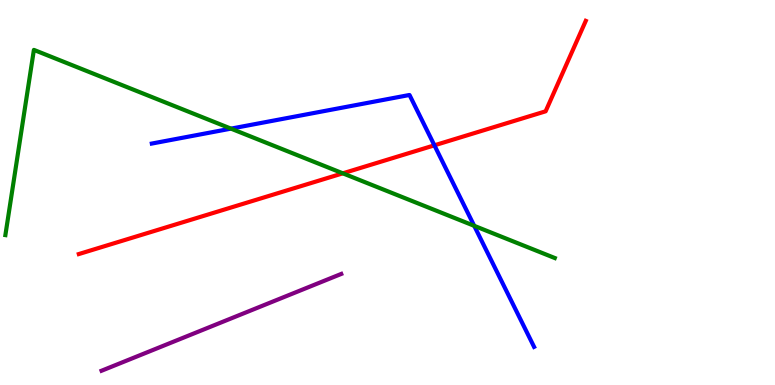[{'lines': ['blue', 'red'], 'intersections': [{'x': 5.61, 'y': 6.23}]}, {'lines': ['green', 'red'], 'intersections': [{'x': 4.42, 'y': 5.5}]}, {'lines': ['purple', 'red'], 'intersections': []}, {'lines': ['blue', 'green'], 'intersections': [{'x': 2.98, 'y': 6.66}, {'x': 6.12, 'y': 4.13}]}, {'lines': ['blue', 'purple'], 'intersections': []}, {'lines': ['green', 'purple'], 'intersections': []}]